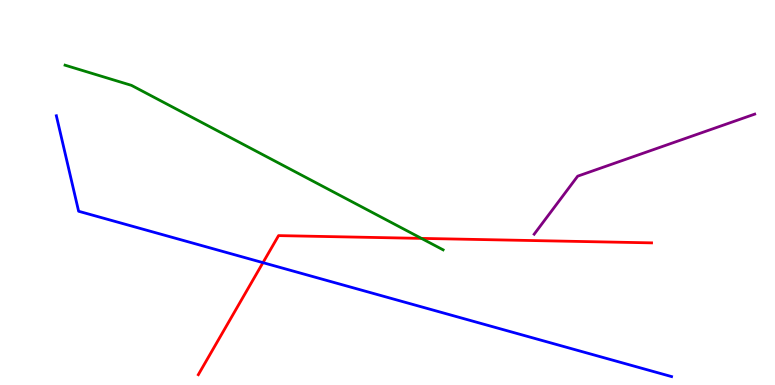[{'lines': ['blue', 'red'], 'intersections': [{'x': 3.39, 'y': 3.18}]}, {'lines': ['green', 'red'], 'intersections': [{'x': 5.44, 'y': 3.81}]}, {'lines': ['purple', 'red'], 'intersections': []}, {'lines': ['blue', 'green'], 'intersections': []}, {'lines': ['blue', 'purple'], 'intersections': []}, {'lines': ['green', 'purple'], 'intersections': []}]